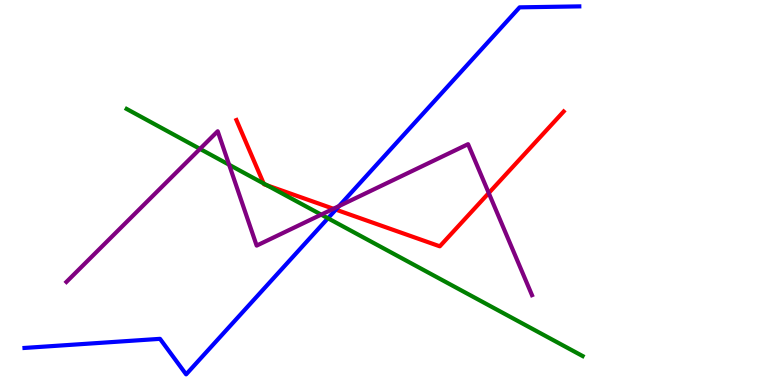[{'lines': ['blue', 'red'], 'intersections': [{'x': 4.33, 'y': 4.56}]}, {'lines': ['green', 'red'], 'intersections': [{'x': 3.4, 'y': 5.23}, {'x': 3.45, 'y': 5.19}]}, {'lines': ['purple', 'red'], 'intersections': [{'x': 4.3, 'y': 4.58}, {'x': 6.31, 'y': 4.99}]}, {'lines': ['blue', 'green'], 'intersections': [{'x': 4.23, 'y': 4.33}]}, {'lines': ['blue', 'purple'], 'intersections': [{'x': 4.37, 'y': 4.65}]}, {'lines': ['green', 'purple'], 'intersections': [{'x': 2.58, 'y': 6.13}, {'x': 2.96, 'y': 5.72}, {'x': 4.14, 'y': 4.43}]}]